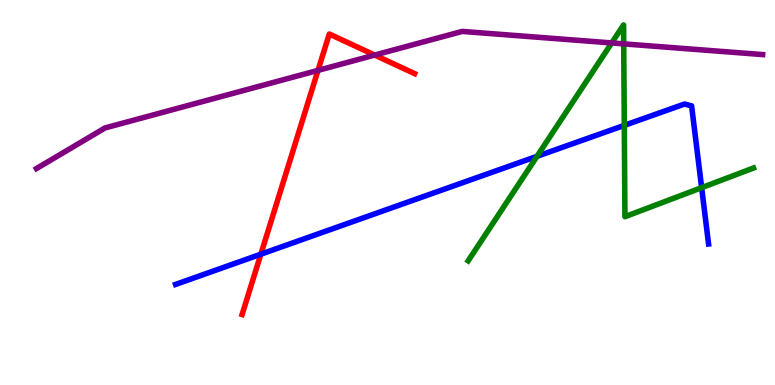[{'lines': ['blue', 'red'], 'intersections': [{'x': 3.37, 'y': 3.4}]}, {'lines': ['green', 'red'], 'intersections': []}, {'lines': ['purple', 'red'], 'intersections': [{'x': 4.1, 'y': 8.17}, {'x': 4.83, 'y': 8.57}]}, {'lines': ['blue', 'green'], 'intersections': [{'x': 6.93, 'y': 5.94}, {'x': 8.06, 'y': 6.74}, {'x': 9.05, 'y': 5.13}]}, {'lines': ['blue', 'purple'], 'intersections': []}, {'lines': ['green', 'purple'], 'intersections': [{'x': 7.89, 'y': 8.88}, {'x': 8.05, 'y': 8.86}]}]